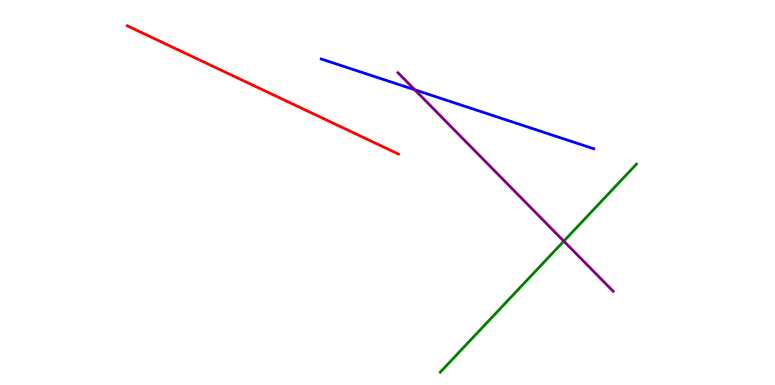[{'lines': ['blue', 'red'], 'intersections': []}, {'lines': ['green', 'red'], 'intersections': []}, {'lines': ['purple', 'red'], 'intersections': []}, {'lines': ['blue', 'green'], 'intersections': []}, {'lines': ['blue', 'purple'], 'intersections': [{'x': 5.35, 'y': 7.67}]}, {'lines': ['green', 'purple'], 'intersections': [{'x': 7.28, 'y': 3.74}]}]